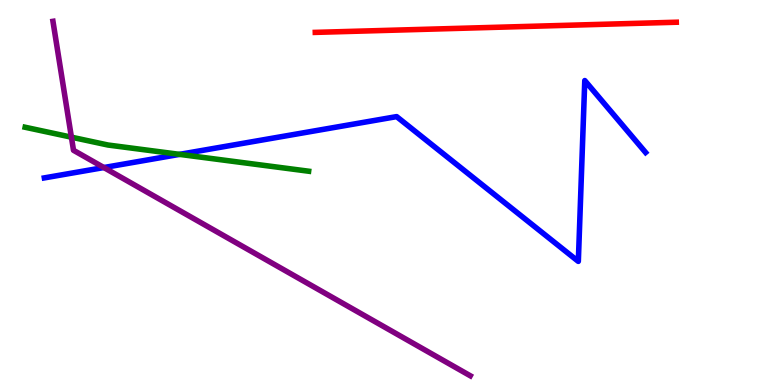[{'lines': ['blue', 'red'], 'intersections': []}, {'lines': ['green', 'red'], 'intersections': []}, {'lines': ['purple', 'red'], 'intersections': []}, {'lines': ['blue', 'green'], 'intersections': [{'x': 2.32, 'y': 5.99}]}, {'lines': ['blue', 'purple'], 'intersections': [{'x': 1.34, 'y': 5.65}]}, {'lines': ['green', 'purple'], 'intersections': [{'x': 0.921, 'y': 6.44}]}]